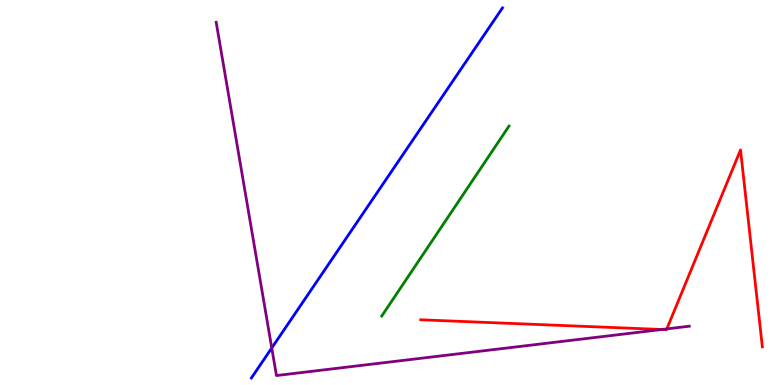[{'lines': ['blue', 'red'], 'intersections': []}, {'lines': ['green', 'red'], 'intersections': []}, {'lines': ['purple', 'red'], 'intersections': [{'x': 8.54, 'y': 1.44}, {'x': 8.6, 'y': 1.46}]}, {'lines': ['blue', 'green'], 'intersections': []}, {'lines': ['blue', 'purple'], 'intersections': [{'x': 3.51, 'y': 0.962}]}, {'lines': ['green', 'purple'], 'intersections': []}]